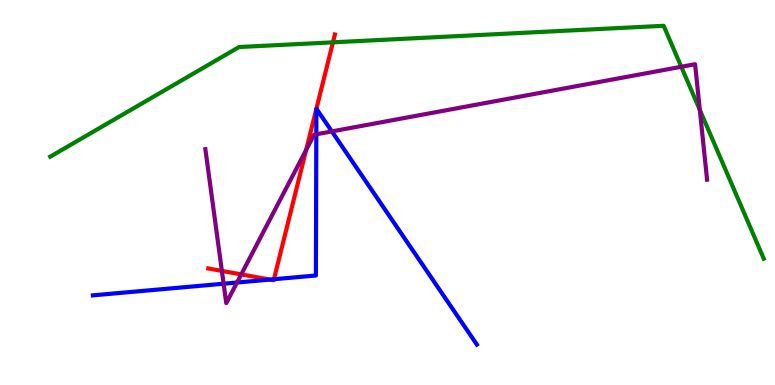[{'lines': ['blue', 'red'], 'intersections': [{'x': 3.48, 'y': 2.74}, {'x': 3.53, 'y': 2.75}, {'x': 4.08, 'y': 7.17}, {'x': 4.08, 'y': 7.18}]}, {'lines': ['green', 'red'], 'intersections': [{'x': 4.3, 'y': 8.9}]}, {'lines': ['purple', 'red'], 'intersections': [{'x': 2.86, 'y': 2.96}, {'x': 3.11, 'y': 2.87}, {'x': 3.95, 'y': 6.1}]}, {'lines': ['blue', 'green'], 'intersections': []}, {'lines': ['blue', 'purple'], 'intersections': [{'x': 2.89, 'y': 2.63}, {'x': 3.06, 'y': 2.66}, {'x': 4.08, 'y': 6.51}, {'x': 4.28, 'y': 6.59}]}, {'lines': ['green', 'purple'], 'intersections': [{'x': 8.79, 'y': 8.27}, {'x': 9.03, 'y': 7.14}]}]